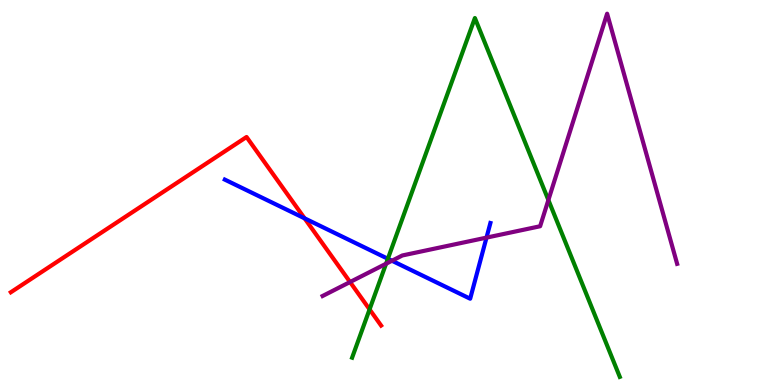[{'lines': ['blue', 'red'], 'intersections': [{'x': 3.93, 'y': 4.33}]}, {'lines': ['green', 'red'], 'intersections': [{'x': 4.77, 'y': 1.96}]}, {'lines': ['purple', 'red'], 'intersections': [{'x': 4.52, 'y': 2.67}]}, {'lines': ['blue', 'green'], 'intersections': [{'x': 5.0, 'y': 3.28}]}, {'lines': ['blue', 'purple'], 'intersections': [{'x': 5.06, 'y': 3.23}, {'x': 6.28, 'y': 3.83}]}, {'lines': ['green', 'purple'], 'intersections': [{'x': 4.98, 'y': 3.15}, {'x': 7.08, 'y': 4.8}]}]